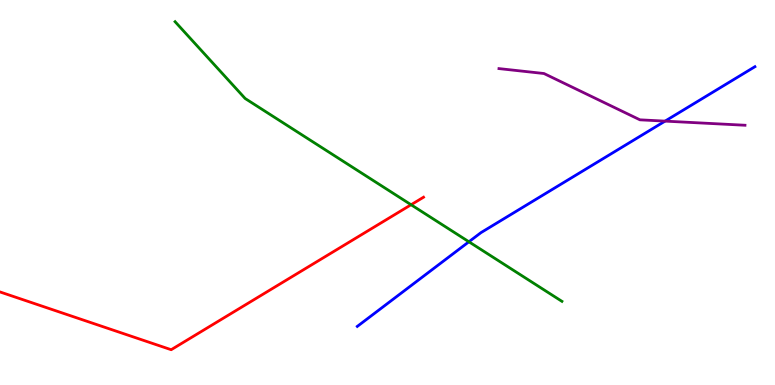[{'lines': ['blue', 'red'], 'intersections': []}, {'lines': ['green', 'red'], 'intersections': [{'x': 5.3, 'y': 4.68}]}, {'lines': ['purple', 'red'], 'intersections': []}, {'lines': ['blue', 'green'], 'intersections': [{'x': 6.05, 'y': 3.72}]}, {'lines': ['blue', 'purple'], 'intersections': [{'x': 8.58, 'y': 6.85}]}, {'lines': ['green', 'purple'], 'intersections': []}]